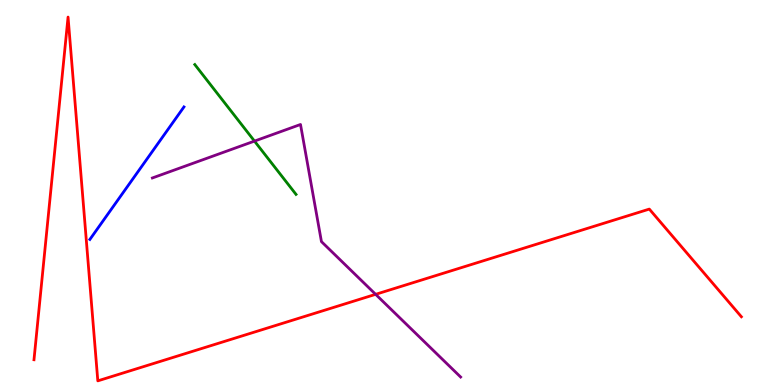[{'lines': ['blue', 'red'], 'intersections': []}, {'lines': ['green', 'red'], 'intersections': []}, {'lines': ['purple', 'red'], 'intersections': [{'x': 4.85, 'y': 2.35}]}, {'lines': ['blue', 'green'], 'intersections': []}, {'lines': ['blue', 'purple'], 'intersections': []}, {'lines': ['green', 'purple'], 'intersections': [{'x': 3.28, 'y': 6.33}]}]